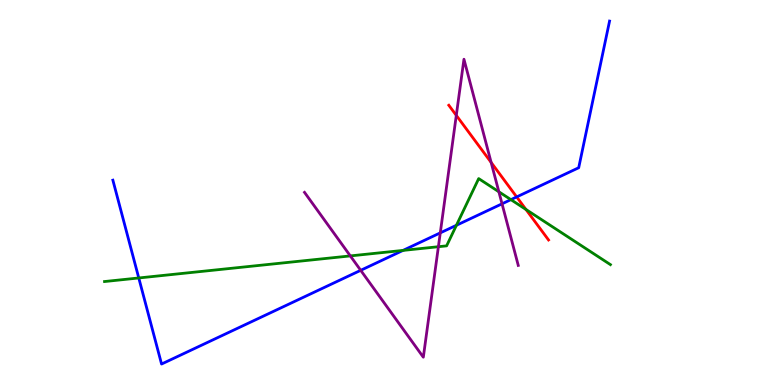[{'lines': ['blue', 'red'], 'intersections': [{'x': 6.67, 'y': 4.89}]}, {'lines': ['green', 'red'], 'intersections': [{'x': 6.79, 'y': 4.56}]}, {'lines': ['purple', 'red'], 'intersections': [{'x': 5.89, 'y': 7.0}, {'x': 6.34, 'y': 5.78}]}, {'lines': ['blue', 'green'], 'intersections': [{'x': 1.79, 'y': 2.78}, {'x': 5.2, 'y': 3.5}, {'x': 5.89, 'y': 4.15}, {'x': 6.59, 'y': 4.81}]}, {'lines': ['blue', 'purple'], 'intersections': [{'x': 4.65, 'y': 2.98}, {'x': 5.68, 'y': 3.95}, {'x': 6.48, 'y': 4.71}]}, {'lines': ['green', 'purple'], 'intersections': [{'x': 4.52, 'y': 3.35}, {'x': 5.66, 'y': 3.59}, {'x': 6.44, 'y': 5.02}]}]